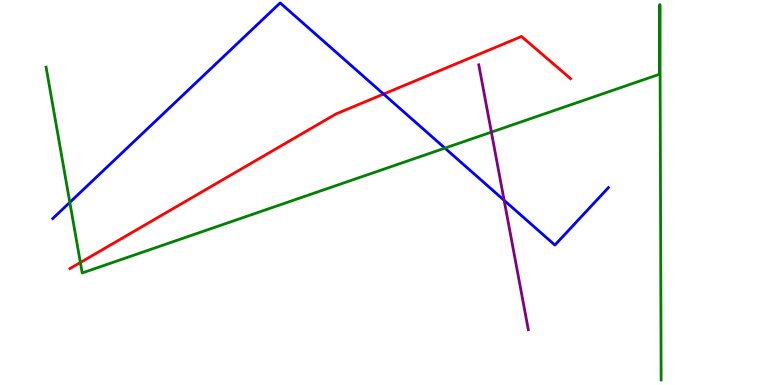[{'lines': ['blue', 'red'], 'intersections': [{'x': 4.95, 'y': 7.56}]}, {'lines': ['green', 'red'], 'intersections': [{'x': 1.04, 'y': 3.18}]}, {'lines': ['purple', 'red'], 'intersections': []}, {'lines': ['blue', 'green'], 'intersections': [{'x': 0.901, 'y': 4.74}, {'x': 5.74, 'y': 6.15}]}, {'lines': ['blue', 'purple'], 'intersections': [{'x': 6.5, 'y': 4.8}]}, {'lines': ['green', 'purple'], 'intersections': [{'x': 6.34, 'y': 6.57}]}]